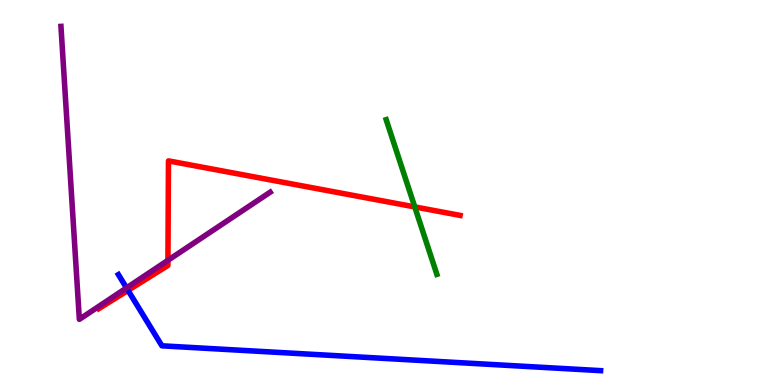[{'lines': ['blue', 'red'], 'intersections': [{'x': 1.65, 'y': 2.46}]}, {'lines': ['green', 'red'], 'intersections': [{'x': 5.35, 'y': 4.63}]}, {'lines': ['purple', 'red'], 'intersections': [{'x': 2.17, 'y': 3.24}]}, {'lines': ['blue', 'green'], 'intersections': []}, {'lines': ['blue', 'purple'], 'intersections': [{'x': 1.63, 'y': 2.52}]}, {'lines': ['green', 'purple'], 'intersections': []}]